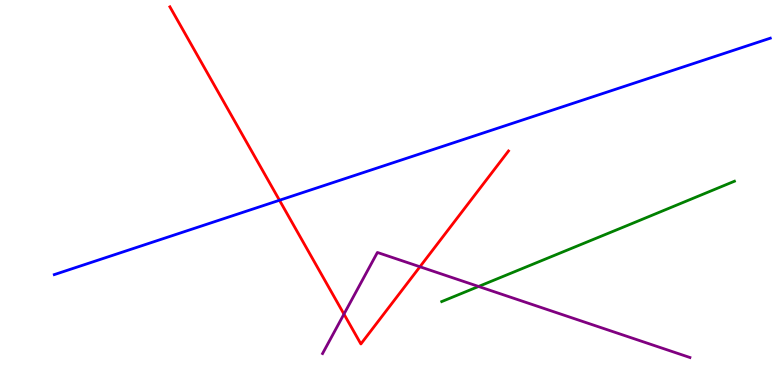[{'lines': ['blue', 'red'], 'intersections': [{'x': 3.61, 'y': 4.8}]}, {'lines': ['green', 'red'], 'intersections': []}, {'lines': ['purple', 'red'], 'intersections': [{'x': 4.44, 'y': 1.84}, {'x': 5.42, 'y': 3.07}]}, {'lines': ['blue', 'green'], 'intersections': []}, {'lines': ['blue', 'purple'], 'intersections': []}, {'lines': ['green', 'purple'], 'intersections': [{'x': 6.18, 'y': 2.56}]}]